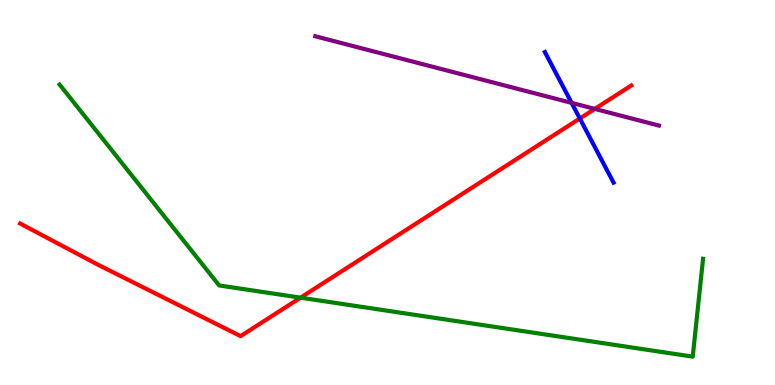[{'lines': ['blue', 'red'], 'intersections': [{'x': 7.48, 'y': 6.92}]}, {'lines': ['green', 'red'], 'intersections': [{'x': 3.88, 'y': 2.27}]}, {'lines': ['purple', 'red'], 'intersections': [{'x': 7.67, 'y': 7.17}]}, {'lines': ['blue', 'green'], 'intersections': []}, {'lines': ['blue', 'purple'], 'intersections': [{'x': 7.38, 'y': 7.33}]}, {'lines': ['green', 'purple'], 'intersections': []}]